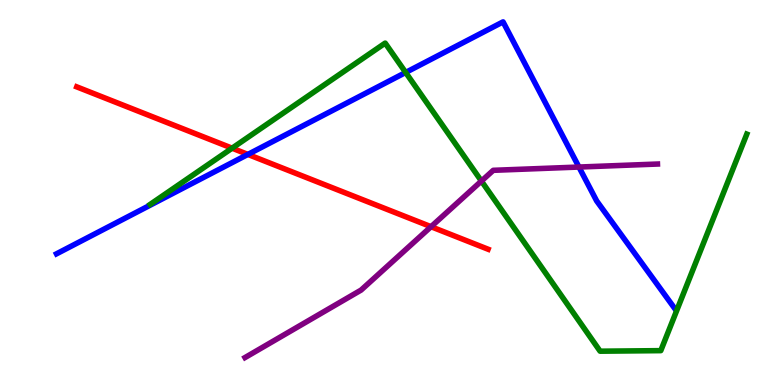[{'lines': ['blue', 'red'], 'intersections': [{'x': 3.2, 'y': 5.99}]}, {'lines': ['green', 'red'], 'intersections': [{'x': 2.99, 'y': 6.15}]}, {'lines': ['purple', 'red'], 'intersections': [{'x': 5.56, 'y': 4.11}]}, {'lines': ['blue', 'green'], 'intersections': [{'x': 5.23, 'y': 8.12}]}, {'lines': ['blue', 'purple'], 'intersections': [{'x': 7.47, 'y': 5.66}]}, {'lines': ['green', 'purple'], 'intersections': [{'x': 6.21, 'y': 5.3}]}]